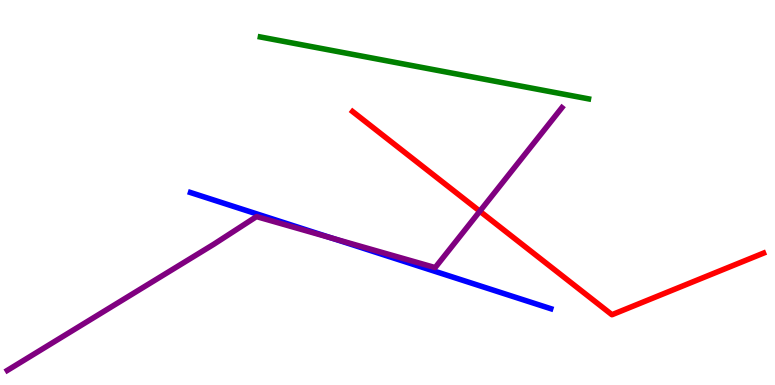[{'lines': ['blue', 'red'], 'intersections': []}, {'lines': ['green', 'red'], 'intersections': []}, {'lines': ['purple', 'red'], 'intersections': [{'x': 6.19, 'y': 4.51}]}, {'lines': ['blue', 'green'], 'intersections': []}, {'lines': ['blue', 'purple'], 'intersections': [{'x': 4.29, 'y': 3.81}]}, {'lines': ['green', 'purple'], 'intersections': []}]